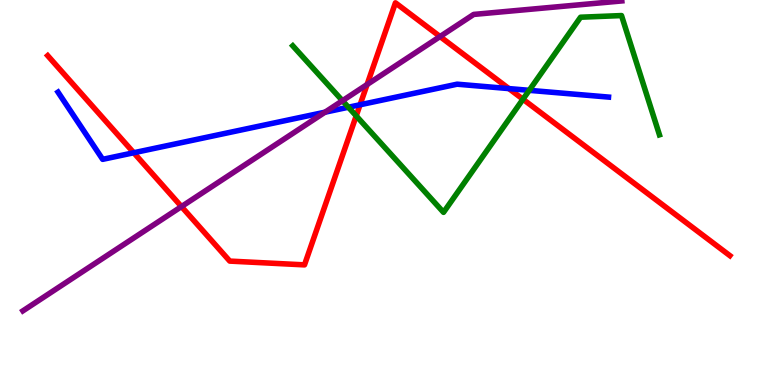[{'lines': ['blue', 'red'], 'intersections': [{'x': 1.73, 'y': 6.03}, {'x': 4.65, 'y': 7.28}, {'x': 6.57, 'y': 7.7}]}, {'lines': ['green', 'red'], 'intersections': [{'x': 4.6, 'y': 6.99}, {'x': 6.75, 'y': 7.42}]}, {'lines': ['purple', 'red'], 'intersections': [{'x': 2.34, 'y': 4.63}, {'x': 4.74, 'y': 7.8}, {'x': 5.68, 'y': 9.05}]}, {'lines': ['blue', 'green'], 'intersections': [{'x': 4.5, 'y': 7.21}, {'x': 6.83, 'y': 7.65}]}, {'lines': ['blue', 'purple'], 'intersections': [{'x': 4.19, 'y': 7.09}]}, {'lines': ['green', 'purple'], 'intersections': [{'x': 4.42, 'y': 7.38}]}]